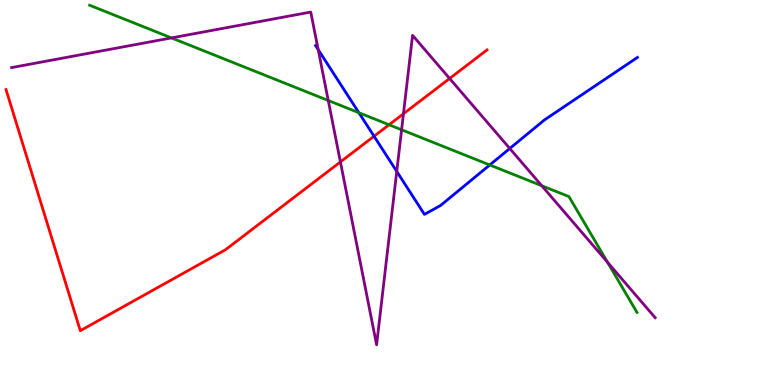[{'lines': ['blue', 'red'], 'intersections': [{'x': 4.83, 'y': 6.46}]}, {'lines': ['green', 'red'], 'intersections': [{'x': 5.02, 'y': 6.76}]}, {'lines': ['purple', 'red'], 'intersections': [{'x': 4.39, 'y': 5.79}, {'x': 5.21, 'y': 7.04}, {'x': 5.8, 'y': 7.96}]}, {'lines': ['blue', 'green'], 'intersections': [{'x': 4.63, 'y': 7.07}, {'x': 6.32, 'y': 5.72}]}, {'lines': ['blue', 'purple'], 'intersections': [{'x': 4.11, 'y': 8.71}, {'x': 5.12, 'y': 5.55}, {'x': 6.58, 'y': 6.14}]}, {'lines': ['green', 'purple'], 'intersections': [{'x': 2.21, 'y': 9.02}, {'x': 4.24, 'y': 7.39}, {'x': 5.18, 'y': 6.63}, {'x': 6.99, 'y': 5.18}, {'x': 7.84, 'y': 3.19}]}]